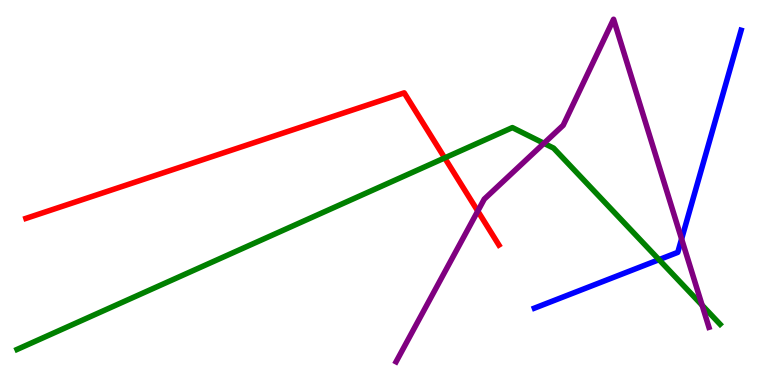[{'lines': ['blue', 'red'], 'intersections': []}, {'lines': ['green', 'red'], 'intersections': [{'x': 5.74, 'y': 5.9}]}, {'lines': ['purple', 'red'], 'intersections': [{'x': 6.16, 'y': 4.52}]}, {'lines': ['blue', 'green'], 'intersections': [{'x': 8.5, 'y': 3.26}]}, {'lines': ['blue', 'purple'], 'intersections': [{'x': 8.79, 'y': 3.79}]}, {'lines': ['green', 'purple'], 'intersections': [{'x': 7.02, 'y': 6.28}, {'x': 9.06, 'y': 2.07}]}]